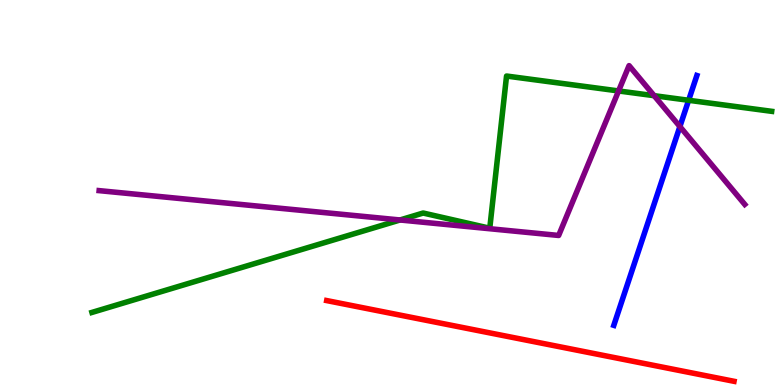[{'lines': ['blue', 'red'], 'intersections': []}, {'lines': ['green', 'red'], 'intersections': []}, {'lines': ['purple', 'red'], 'intersections': []}, {'lines': ['blue', 'green'], 'intersections': [{'x': 8.89, 'y': 7.4}]}, {'lines': ['blue', 'purple'], 'intersections': [{'x': 8.77, 'y': 6.71}]}, {'lines': ['green', 'purple'], 'intersections': [{'x': 5.16, 'y': 4.29}, {'x': 7.98, 'y': 7.64}, {'x': 8.44, 'y': 7.51}]}]